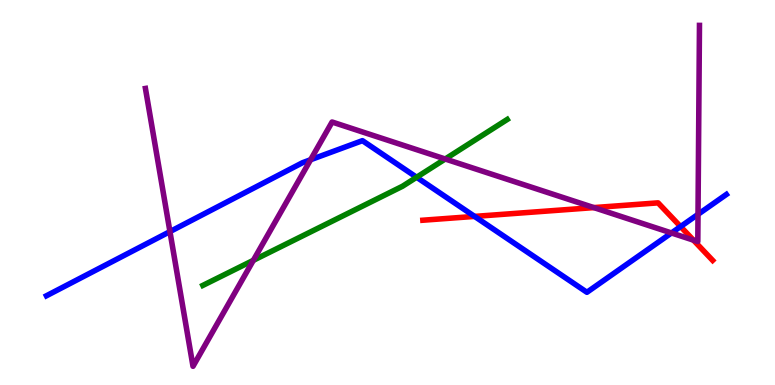[{'lines': ['blue', 'red'], 'intersections': [{'x': 6.12, 'y': 4.38}, {'x': 8.78, 'y': 4.11}]}, {'lines': ['green', 'red'], 'intersections': []}, {'lines': ['purple', 'red'], 'intersections': [{'x': 7.66, 'y': 4.61}, {'x': 8.95, 'y': 3.76}]}, {'lines': ['blue', 'green'], 'intersections': [{'x': 5.38, 'y': 5.4}]}, {'lines': ['blue', 'purple'], 'intersections': [{'x': 2.19, 'y': 3.98}, {'x': 4.01, 'y': 5.85}, {'x': 8.66, 'y': 3.95}, {'x': 9.01, 'y': 4.43}]}, {'lines': ['green', 'purple'], 'intersections': [{'x': 3.27, 'y': 3.24}, {'x': 5.74, 'y': 5.87}]}]